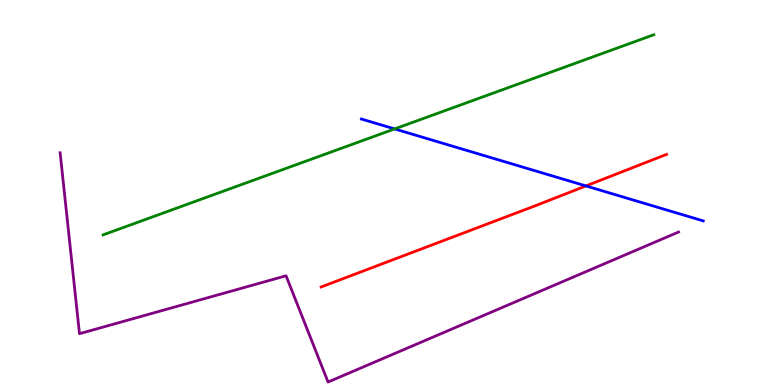[{'lines': ['blue', 'red'], 'intersections': [{'x': 7.56, 'y': 5.17}]}, {'lines': ['green', 'red'], 'intersections': []}, {'lines': ['purple', 'red'], 'intersections': []}, {'lines': ['blue', 'green'], 'intersections': [{'x': 5.09, 'y': 6.65}]}, {'lines': ['blue', 'purple'], 'intersections': []}, {'lines': ['green', 'purple'], 'intersections': []}]